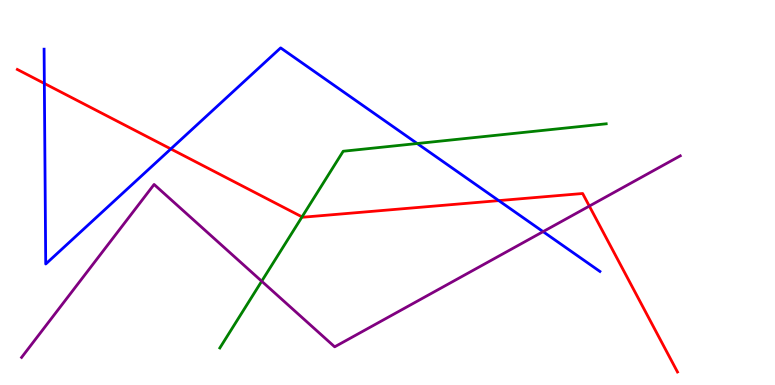[{'lines': ['blue', 'red'], 'intersections': [{'x': 0.572, 'y': 7.83}, {'x': 2.2, 'y': 6.13}, {'x': 6.44, 'y': 4.79}]}, {'lines': ['green', 'red'], 'intersections': [{'x': 3.9, 'y': 4.37}]}, {'lines': ['purple', 'red'], 'intersections': [{'x': 7.6, 'y': 4.65}]}, {'lines': ['blue', 'green'], 'intersections': [{'x': 5.38, 'y': 6.27}]}, {'lines': ['blue', 'purple'], 'intersections': [{'x': 7.01, 'y': 3.98}]}, {'lines': ['green', 'purple'], 'intersections': [{'x': 3.38, 'y': 2.7}]}]